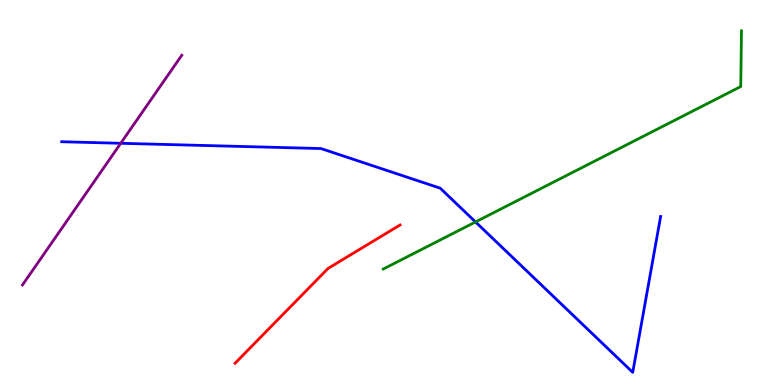[{'lines': ['blue', 'red'], 'intersections': []}, {'lines': ['green', 'red'], 'intersections': []}, {'lines': ['purple', 'red'], 'intersections': []}, {'lines': ['blue', 'green'], 'intersections': [{'x': 6.14, 'y': 4.24}]}, {'lines': ['blue', 'purple'], 'intersections': [{'x': 1.56, 'y': 6.28}]}, {'lines': ['green', 'purple'], 'intersections': []}]